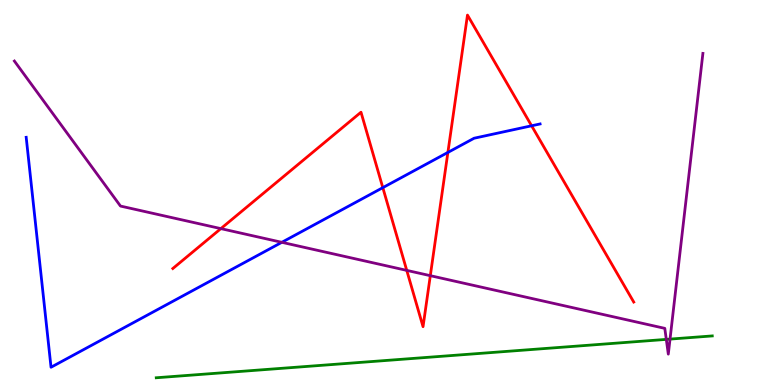[{'lines': ['blue', 'red'], 'intersections': [{'x': 4.94, 'y': 5.13}, {'x': 5.78, 'y': 6.04}, {'x': 6.86, 'y': 6.73}]}, {'lines': ['green', 'red'], 'intersections': []}, {'lines': ['purple', 'red'], 'intersections': [{'x': 2.85, 'y': 4.06}, {'x': 5.25, 'y': 2.98}, {'x': 5.55, 'y': 2.84}]}, {'lines': ['blue', 'green'], 'intersections': []}, {'lines': ['blue', 'purple'], 'intersections': [{'x': 3.64, 'y': 3.71}]}, {'lines': ['green', 'purple'], 'intersections': [{'x': 8.6, 'y': 1.18}, {'x': 8.65, 'y': 1.19}]}]